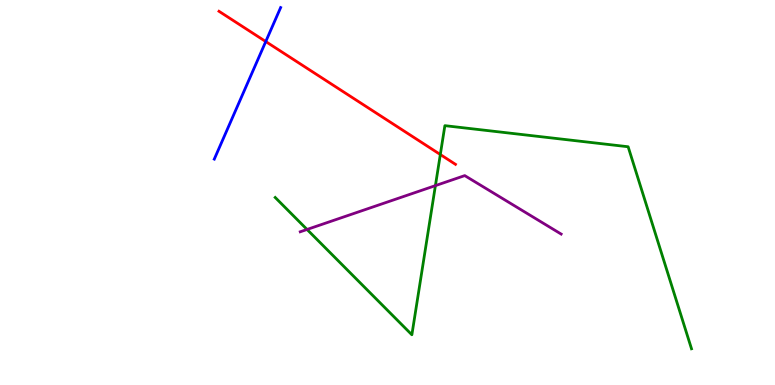[{'lines': ['blue', 'red'], 'intersections': [{'x': 3.43, 'y': 8.92}]}, {'lines': ['green', 'red'], 'intersections': [{'x': 5.68, 'y': 5.99}]}, {'lines': ['purple', 'red'], 'intersections': []}, {'lines': ['blue', 'green'], 'intersections': []}, {'lines': ['blue', 'purple'], 'intersections': []}, {'lines': ['green', 'purple'], 'intersections': [{'x': 3.96, 'y': 4.04}, {'x': 5.62, 'y': 5.18}]}]